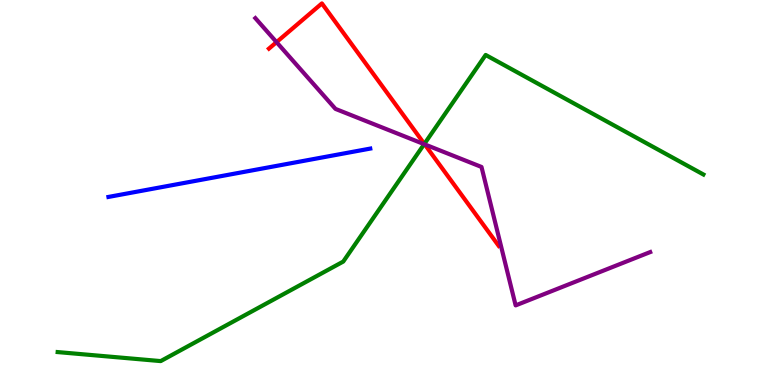[{'lines': ['blue', 'red'], 'intersections': []}, {'lines': ['green', 'red'], 'intersections': [{'x': 5.48, 'y': 6.26}]}, {'lines': ['purple', 'red'], 'intersections': [{'x': 3.57, 'y': 8.91}, {'x': 5.48, 'y': 6.25}]}, {'lines': ['blue', 'green'], 'intersections': []}, {'lines': ['blue', 'purple'], 'intersections': []}, {'lines': ['green', 'purple'], 'intersections': [{'x': 5.47, 'y': 6.26}]}]